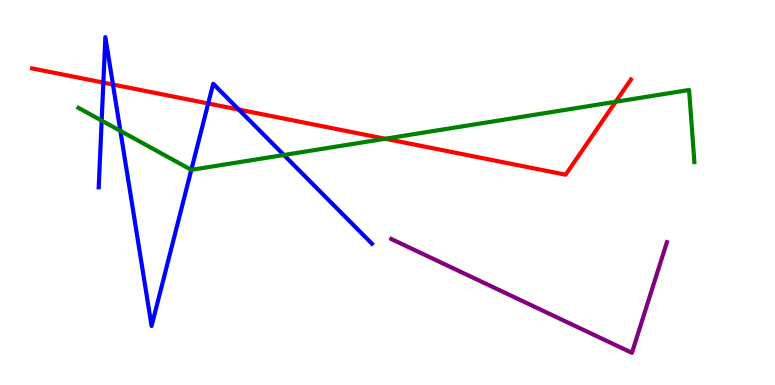[{'lines': ['blue', 'red'], 'intersections': [{'x': 1.33, 'y': 7.85}, {'x': 1.46, 'y': 7.8}, {'x': 2.69, 'y': 7.31}, {'x': 3.08, 'y': 7.15}]}, {'lines': ['green', 'red'], 'intersections': [{'x': 4.97, 'y': 6.4}, {'x': 7.94, 'y': 7.36}]}, {'lines': ['purple', 'red'], 'intersections': []}, {'lines': ['blue', 'green'], 'intersections': [{'x': 1.31, 'y': 6.87}, {'x': 1.55, 'y': 6.6}, {'x': 2.47, 'y': 5.59}, {'x': 3.66, 'y': 5.97}]}, {'lines': ['blue', 'purple'], 'intersections': []}, {'lines': ['green', 'purple'], 'intersections': []}]